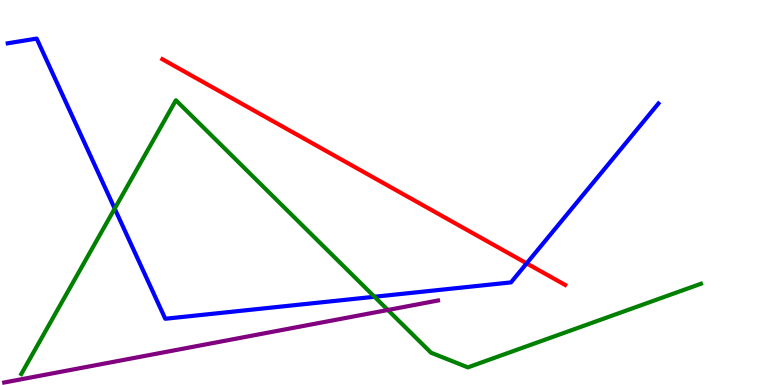[{'lines': ['blue', 'red'], 'intersections': [{'x': 6.8, 'y': 3.16}]}, {'lines': ['green', 'red'], 'intersections': []}, {'lines': ['purple', 'red'], 'intersections': []}, {'lines': ['blue', 'green'], 'intersections': [{'x': 1.48, 'y': 4.58}, {'x': 4.83, 'y': 2.29}]}, {'lines': ['blue', 'purple'], 'intersections': []}, {'lines': ['green', 'purple'], 'intersections': [{'x': 5.0, 'y': 1.95}]}]